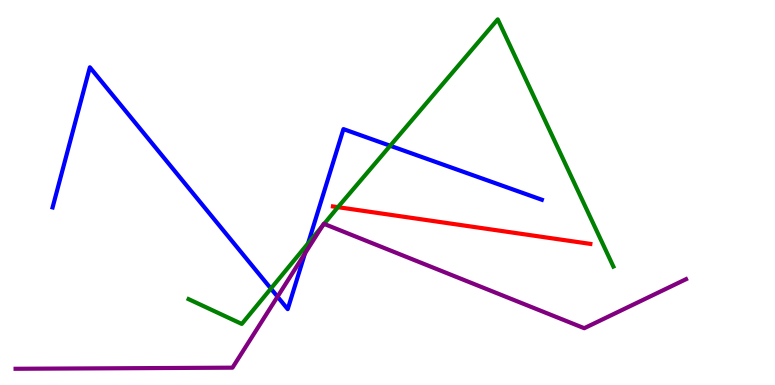[{'lines': ['blue', 'red'], 'intersections': []}, {'lines': ['green', 'red'], 'intersections': [{'x': 4.36, 'y': 4.62}]}, {'lines': ['purple', 'red'], 'intersections': []}, {'lines': ['blue', 'green'], 'intersections': [{'x': 3.5, 'y': 2.5}, {'x': 3.98, 'y': 3.68}, {'x': 5.03, 'y': 6.21}]}, {'lines': ['blue', 'purple'], 'intersections': [{'x': 3.58, 'y': 2.29}, {'x': 3.94, 'y': 3.42}]}, {'lines': ['green', 'purple'], 'intersections': [{'x': 4.16, 'y': 4.13}, {'x': 4.18, 'y': 4.18}]}]